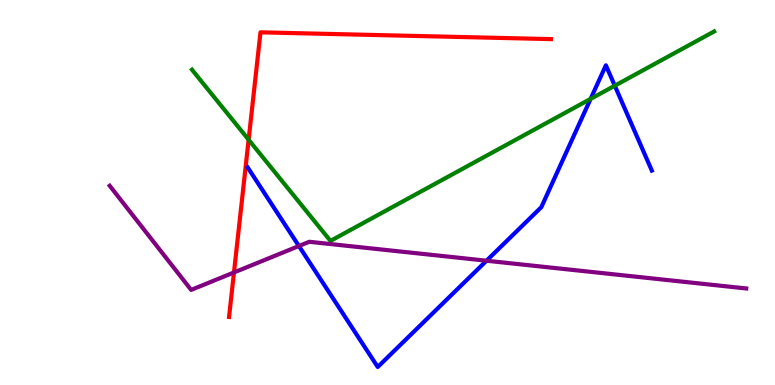[{'lines': ['blue', 'red'], 'intersections': []}, {'lines': ['green', 'red'], 'intersections': [{'x': 3.21, 'y': 6.37}]}, {'lines': ['purple', 'red'], 'intersections': [{'x': 3.02, 'y': 2.92}]}, {'lines': ['blue', 'green'], 'intersections': [{'x': 7.62, 'y': 7.43}, {'x': 7.93, 'y': 7.77}]}, {'lines': ['blue', 'purple'], 'intersections': [{'x': 3.86, 'y': 3.61}, {'x': 6.28, 'y': 3.23}]}, {'lines': ['green', 'purple'], 'intersections': []}]